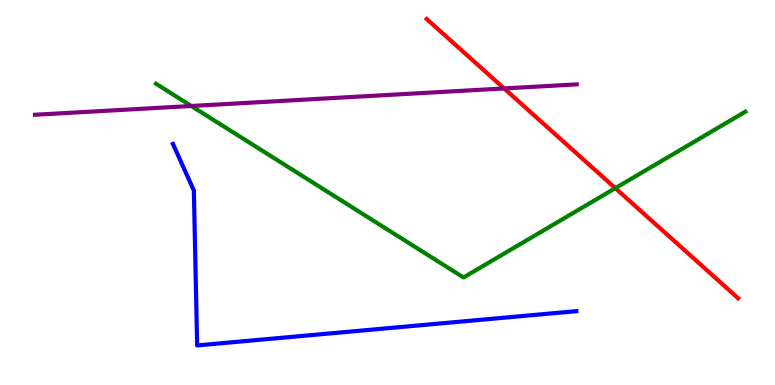[{'lines': ['blue', 'red'], 'intersections': []}, {'lines': ['green', 'red'], 'intersections': [{'x': 7.94, 'y': 5.11}]}, {'lines': ['purple', 'red'], 'intersections': [{'x': 6.51, 'y': 7.7}]}, {'lines': ['blue', 'green'], 'intersections': []}, {'lines': ['blue', 'purple'], 'intersections': []}, {'lines': ['green', 'purple'], 'intersections': [{'x': 2.47, 'y': 7.25}]}]